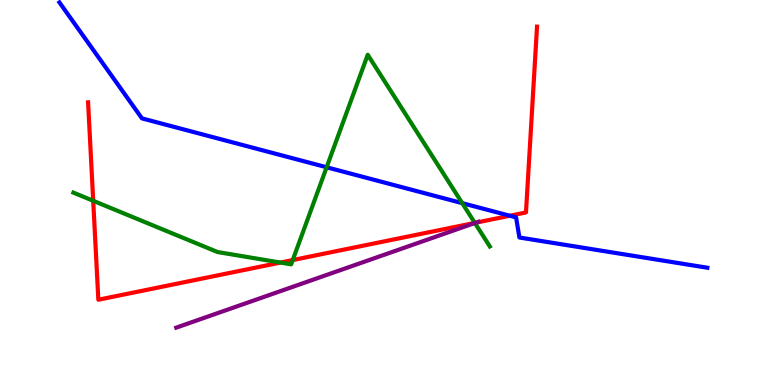[{'lines': ['blue', 'red'], 'intersections': [{'x': 6.58, 'y': 4.4}]}, {'lines': ['green', 'red'], 'intersections': [{'x': 1.2, 'y': 4.78}, {'x': 3.62, 'y': 3.18}, {'x': 3.78, 'y': 3.25}, {'x': 6.13, 'y': 4.21}]}, {'lines': ['purple', 'red'], 'intersections': [{'x': 6.14, 'y': 4.22}]}, {'lines': ['blue', 'green'], 'intersections': [{'x': 4.21, 'y': 5.66}, {'x': 5.96, 'y': 4.72}]}, {'lines': ['blue', 'purple'], 'intersections': []}, {'lines': ['green', 'purple'], 'intersections': [{'x': 6.13, 'y': 4.21}]}]